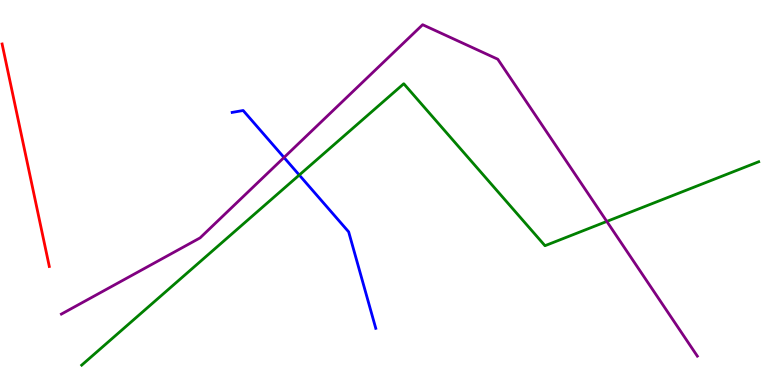[{'lines': ['blue', 'red'], 'intersections': []}, {'lines': ['green', 'red'], 'intersections': []}, {'lines': ['purple', 'red'], 'intersections': []}, {'lines': ['blue', 'green'], 'intersections': [{'x': 3.86, 'y': 5.45}]}, {'lines': ['blue', 'purple'], 'intersections': [{'x': 3.66, 'y': 5.91}]}, {'lines': ['green', 'purple'], 'intersections': [{'x': 7.83, 'y': 4.25}]}]